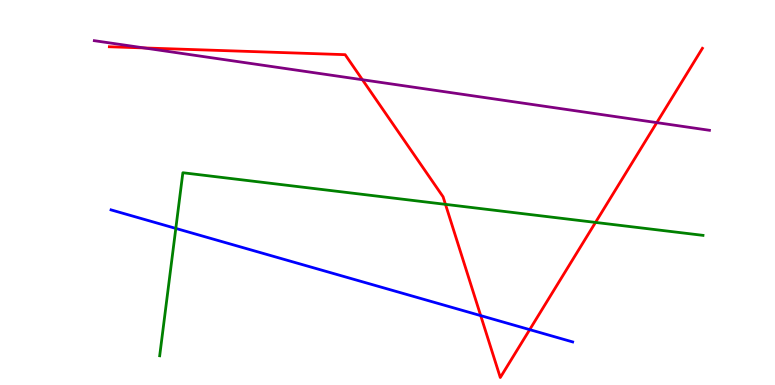[{'lines': ['blue', 'red'], 'intersections': [{'x': 6.2, 'y': 1.8}, {'x': 6.83, 'y': 1.44}]}, {'lines': ['green', 'red'], 'intersections': [{'x': 5.75, 'y': 4.69}, {'x': 7.68, 'y': 4.22}]}, {'lines': ['purple', 'red'], 'intersections': [{'x': 1.86, 'y': 8.75}, {'x': 4.68, 'y': 7.93}, {'x': 8.47, 'y': 6.82}]}, {'lines': ['blue', 'green'], 'intersections': [{'x': 2.27, 'y': 4.07}]}, {'lines': ['blue', 'purple'], 'intersections': []}, {'lines': ['green', 'purple'], 'intersections': []}]